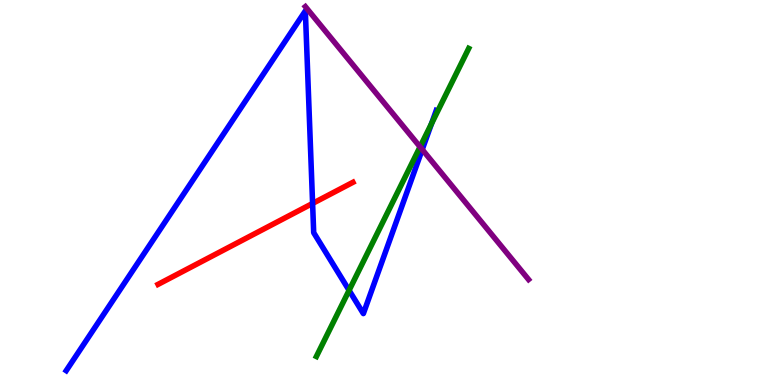[{'lines': ['blue', 'red'], 'intersections': [{'x': 4.03, 'y': 4.72}]}, {'lines': ['green', 'red'], 'intersections': []}, {'lines': ['purple', 'red'], 'intersections': []}, {'lines': ['blue', 'green'], 'intersections': [{'x': 4.5, 'y': 2.46}, {'x': 5.57, 'y': 6.79}]}, {'lines': ['blue', 'purple'], 'intersections': [{'x': 5.45, 'y': 6.12}]}, {'lines': ['green', 'purple'], 'intersections': [{'x': 5.42, 'y': 6.19}]}]